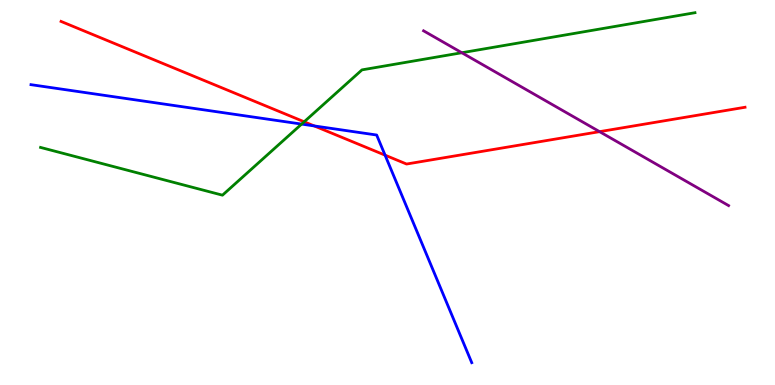[{'lines': ['blue', 'red'], 'intersections': [{'x': 4.05, 'y': 6.73}, {'x': 4.97, 'y': 5.97}]}, {'lines': ['green', 'red'], 'intersections': [{'x': 3.93, 'y': 6.84}]}, {'lines': ['purple', 'red'], 'intersections': [{'x': 7.74, 'y': 6.58}]}, {'lines': ['blue', 'green'], 'intersections': [{'x': 3.89, 'y': 6.78}]}, {'lines': ['blue', 'purple'], 'intersections': []}, {'lines': ['green', 'purple'], 'intersections': [{'x': 5.96, 'y': 8.63}]}]